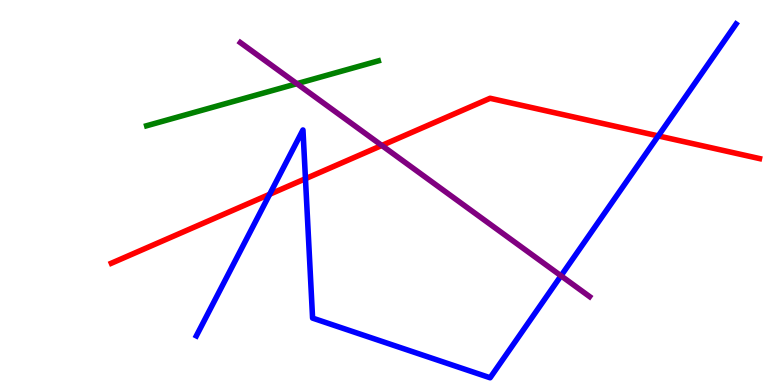[{'lines': ['blue', 'red'], 'intersections': [{'x': 3.48, 'y': 4.95}, {'x': 3.94, 'y': 5.36}, {'x': 8.49, 'y': 6.47}]}, {'lines': ['green', 'red'], 'intersections': []}, {'lines': ['purple', 'red'], 'intersections': [{'x': 4.93, 'y': 6.22}]}, {'lines': ['blue', 'green'], 'intersections': []}, {'lines': ['blue', 'purple'], 'intersections': [{'x': 7.24, 'y': 2.84}]}, {'lines': ['green', 'purple'], 'intersections': [{'x': 3.83, 'y': 7.83}]}]